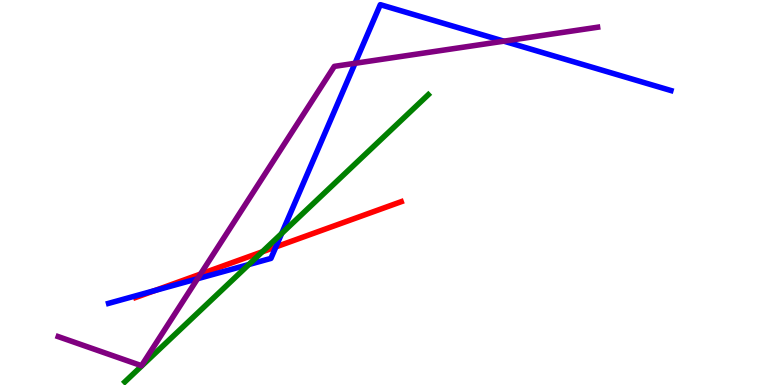[{'lines': ['blue', 'red'], 'intersections': [{'x': 2.0, 'y': 2.45}, {'x': 3.56, 'y': 3.59}]}, {'lines': ['green', 'red'], 'intersections': [{'x': 3.38, 'y': 3.46}]}, {'lines': ['purple', 'red'], 'intersections': [{'x': 2.59, 'y': 2.88}]}, {'lines': ['blue', 'green'], 'intersections': [{'x': 3.21, 'y': 3.13}, {'x': 3.63, 'y': 3.94}]}, {'lines': ['blue', 'purple'], 'intersections': [{'x': 2.55, 'y': 2.76}, {'x': 4.58, 'y': 8.36}, {'x': 6.5, 'y': 8.93}]}, {'lines': ['green', 'purple'], 'intersections': []}]